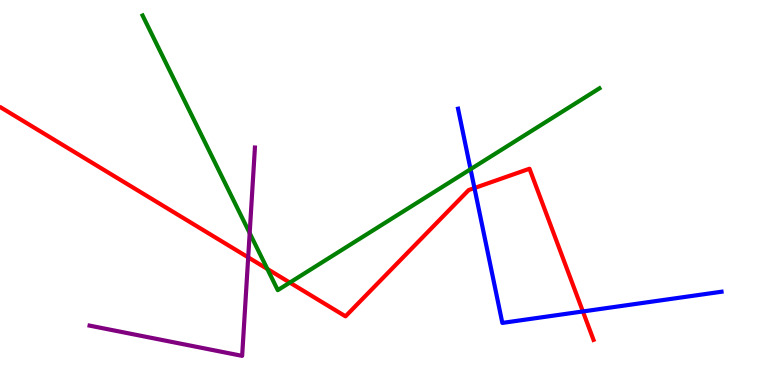[{'lines': ['blue', 'red'], 'intersections': [{'x': 6.12, 'y': 5.12}, {'x': 7.52, 'y': 1.91}]}, {'lines': ['green', 'red'], 'intersections': [{'x': 3.45, 'y': 3.01}, {'x': 3.74, 'y': 2.66}]}, {'lines': ['purple', 'red'], 'intersections': [{'x': 3.2, 'y': 3.32}]}, {'lines': ['blue', 'green'], 'intersections': [{'x': 6.07, 'y': 5.61}]}, {'lines': ['blue', 'purple'], 'intersections': []}, {'lines': ['green', 'purple'], 'intersections': [{'x': 3.22, 'y': 3.95}]}]